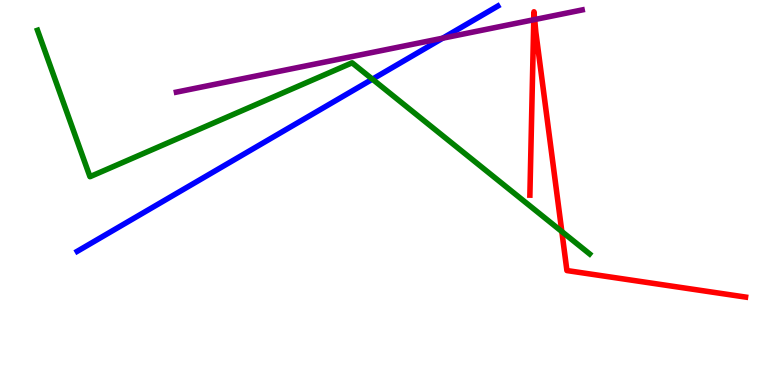[{'lines': ['blue', 'red'], 'intersections': []}, {'lines': ['green', 'red'], 'intersections': [{'x': 7.25, 'y': 3.99}]}, {'lines': ['purple', 'red'], 'intersections': [{'x': 6.89, 'y': 9.49}, {'x': 6.9, 'y': 9.49}]}, {'lines': ['blue', 'green'], 'intersections': [{'x': 4.81, 'y': 7.94}]}, {'lines': ['blue', 'purple'], 'intersections': [{'x': 5.71, 'y': 9.01}]}, {'lines': ['green', 'purple'], 'intersections': []}]